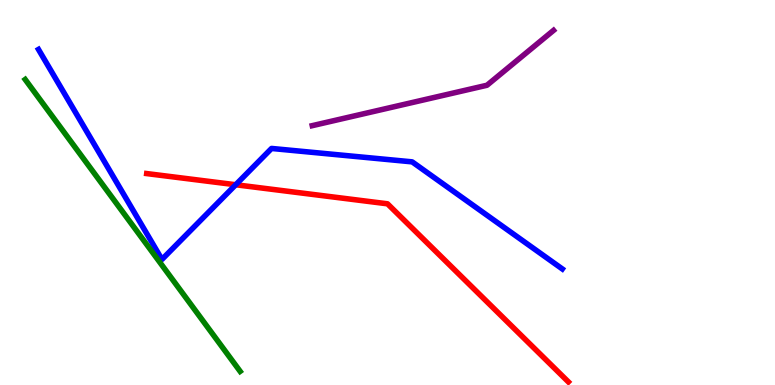[{'lines': ['blue', 'red'], 'intersections': [{'x': 3.04, 'y': 5.2}]}, {'lines': ['green', 'red'], 'intersections': []}, {'lines': ['purple', 'red'], 'intersections': []}, {'lines': ['blue', 'green'], 'intersections': []}, {'lines': ['blue', 'purple'], 'intersections': []}, {'lines': ['green', 'purple'], 'intersections': []}]